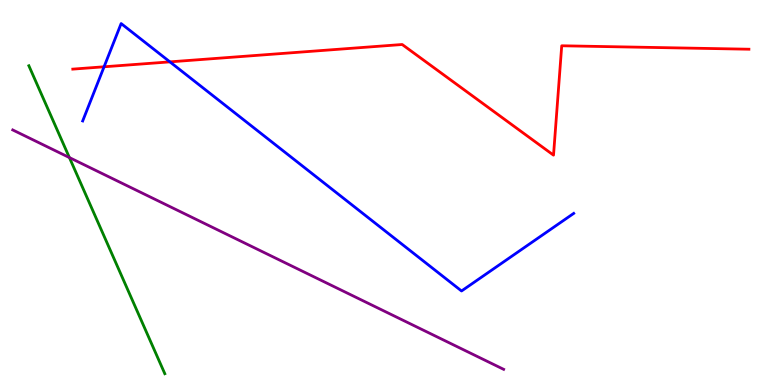[{'lines': ['blue', 'red'], 'intersections': [{'x': 1.34, 'y': 8.27}, {'x': 2.19, 'y': 8.39}]}, {'lines': ['green', 'red'], 'intersections': []}, {'lines': ['purple', 'red'], 'intersections': []}, {'lines': ['blue', 'green'], 'intersections': []}, {'lines': ['blue', 'purple'], 'intersections': []}, {'lines': ['green', 'purple'], 'intersections': [{'x': 0.895, 'y': 5.91}]}]